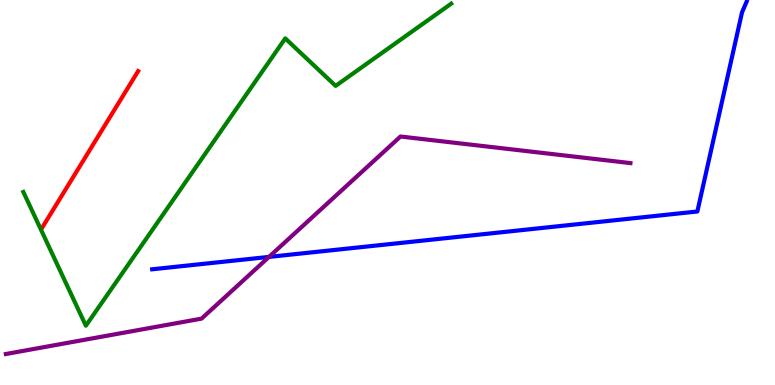[{'lines': ['blue', 'red'], 'intersections': []}, {'lines': ['green', 'red'], 'intersections': []}, {'lines': ['purple', 'red'], 'intersections': []}, {'lines': ['blue', 'green'], 'intersections': []}, {'lines': ['blue', 'purple'], 'intersections': [{'x': 3.47, 'y': 3.33}]}, {'lines': ['green', 'purple'], 'intersections': []}]